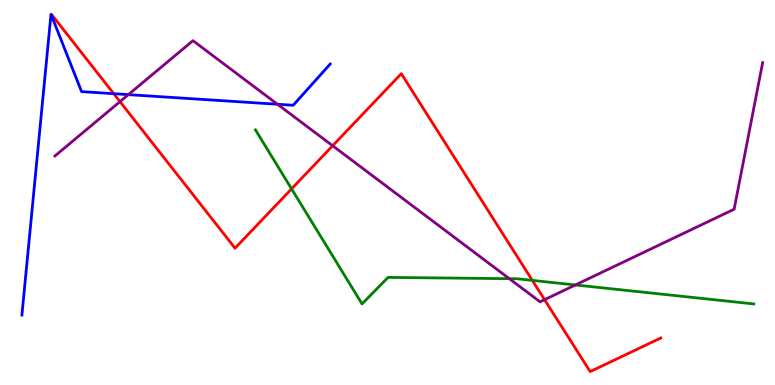[{'lines': ['blue', 'red'], 'intersections': [{'x': 1.47, 'y': 7.57}]}, {'lines': ['green', 'red'], 'intersections': [{'x': 3.76, 'y': 5.09}, {'x': 6.87, 'y': 2.72}]}, {'lines': ['purple', 'red'], 'intersections': [{'x': 1.55, 'y': 7.36}, {'x': 4.29, 'y': 6.21}, {'x': 7.03, 'y': 2.22}]}, {'lines': ['blue', 'green'], 'intersections': []}, {'lines': ['blue', 'purple'], 'intersections': [{'x': 1.66, 'y': 7.54}, {'x': 3.58, 'y': 7.29}]}, {'lines': ['green', 'purple'], 'intersections': [{'x': 6.57, 'y': 2.76}, {'x': 7.42, 'y': 2.6}]}]